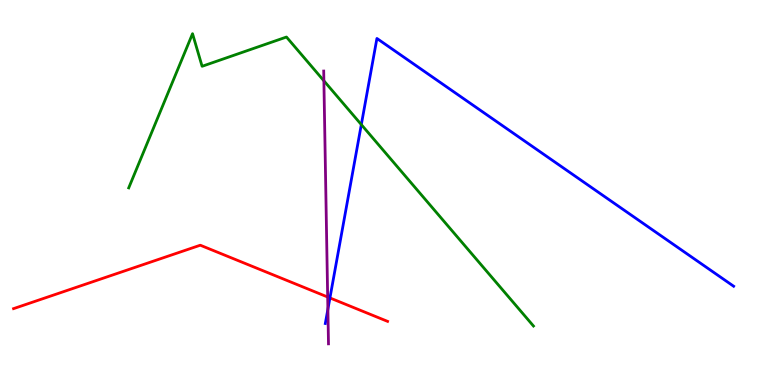[{'lines': ['blue', 'red'], 'intersections': [{'x': 4.26, 'y': 2.26}]}, {'lines': ['green', 'red'], 'intersections': []}, {'lines': ['purple', 'red'], 'intersections': [{'x': 4.23, 'y': 2.29}]}, {'lines': ['blue', 'green'], 'intersections': [{'x': 4.66, 'y': 6.76}]}, {'lines': ['blue', 'purple'], 'intersections': [{'x': 4.23, 'y': 1.97}]}, {'lines': ['green', 'purple'], 'intersections': [{'x': 4.18, 'y': 7.9}]}]